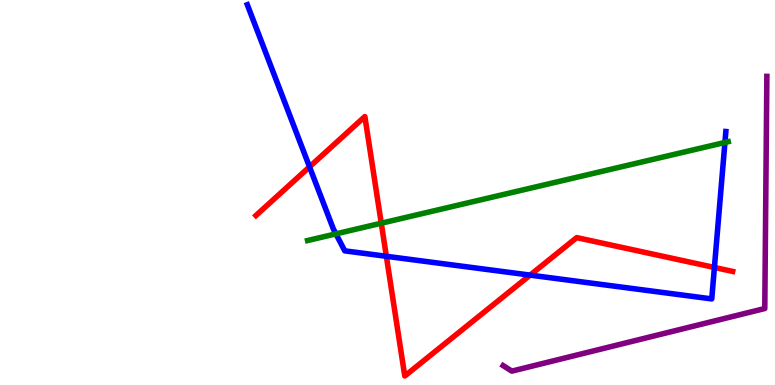[{'lines': ['blue', 'red'], 'intersections': [{'x': 3.99, 'y': 5.67}, {'x': 4.99, 'y': 3.34}, {'x': 6.84, 'y': 2.85}, {'x': 9.22, 'y': 3.05}]}, {'lines': ['green', 'red'], 'intersections': [{'x': 4.92, 'y': 4.2}]}, {'lines': ['purple', 'red'], 'intersections': []}, {'lines': ['blue', 'green'], 'intersections': [{'x': 4.33, 'y': 3.93}, {'x': 9.35, 'y': 6.3}]}, {'lines': ['blue', 'purple'], 'intersections': []}, {'lines': ['green', 'purple'], 'intersections': []}]